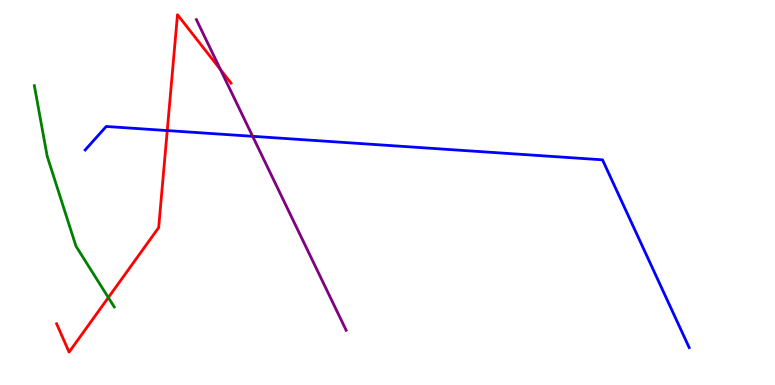[{'lines': ['blue', 'red'], 'intersections': [{'x': 2.16, 'y': 6.61}]}, {'lines': ['green', 'red'], 'intersections': [{'x': 1.4, 'y': 2.27}]}, {'lines': ['purple', 'red'], 'intersections': [{'x': 2.85, 'y': 8.19}]}, {'lines': ['blue', 'green'], 'intersections': []}, {'lines': ['blue', 'purple'], 'intersections': [{'x': 3.26, 'y': 6.46}]}, {'lines': ['green', 'purple'], 'intersections': []}]